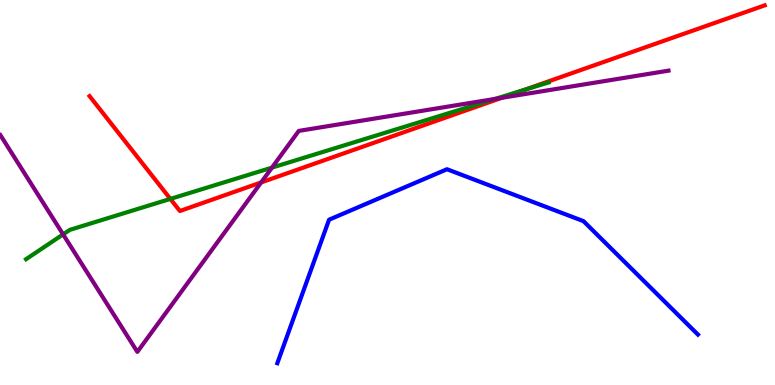[{'lines': ['blue', 'red'], 'intersections': []}, {'lines': ['green', 'red'], 'intersections': [{'x': 2.2, 'y': 4.83}, {'x': 6.76, 'y': 7.66}]}, {'lines': ['purple', 'red'], 'intersections': [{'x': 3.37, 'y': 5.26}, {'x': 6.47, 'y': 7.46}]}, {'lines': ['blue', 'green'], 'intersections': []}, {'lines': ['blue', 'purple'], 'intersections': []}, {'lines': ['green', 'purple'], 'intersections': [{'x': 0.814, 'y': 3.91}, {'x': 3.51, 'y': 5.65}, {'x': 6.39, 'y': 7.43}]}]